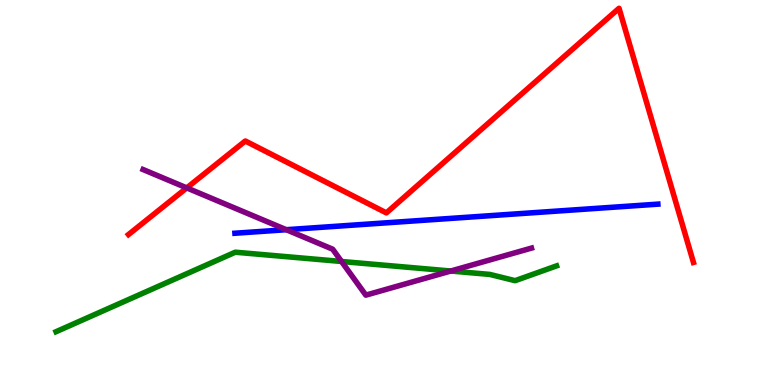[{'lines': ['blue', 'red'], 'intersections': []}, {'lines': ['green', 'red'], 'intersections': []}, {'lines': ['purple', 'red'], 'intersections': [{'x': 2.41, 'y': 5.12}]}, {'lines': ['blue', 'green'], 'intersections': []}, {'lines': ['blue', 'purple'], 'intersections': [{'x': 3.69, 'y': 4.03}]}, {'lines': ['green', 'purple'], 'intersections': [{'x': 4.41, 'y': 3.21}, {'x': 5.82, 'y': 2.96}]}]